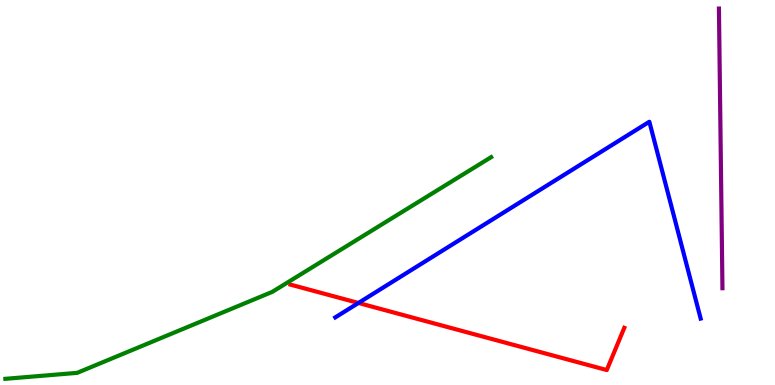[{'lines': ['blue', 'red'], 'intersections': [{'x': 4.62, 'y': 2.13}]}, {'lines': ['green', 'red'], 'intersections': []}, {'lines': ['purple', 'red'], 'intersections': []}, {'lines': ['blue', 'green'], 'intersections': []}, {'lines': ['blue', 'purple'], 'intersections': []}, {'lines': ['green', 'purple'], 'intersections': []}]